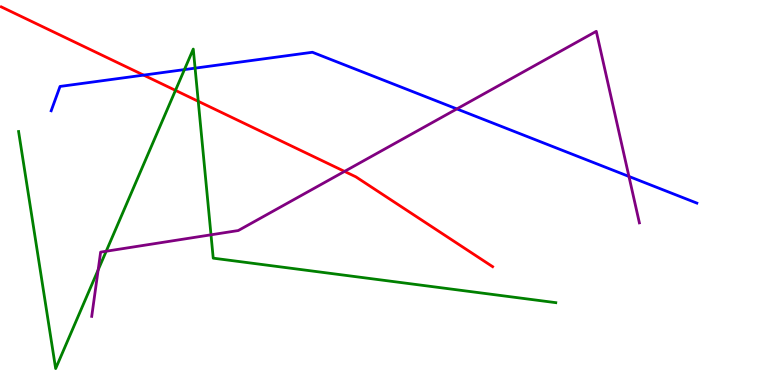[{'lines': ['blue', 'red'], 'intersections': [{'x': 1.85, 'y': 8.05}]}, {'lines': ['green', 'red'], 'intersections': [{'x': 2.26, 'y': 7.65}, {'x': 2.56, 'y': 7.37}]}, {'lines': ['purple', 'red'], 'intersections': [{'x': 4.45, 'y': 5.55}]}, {'lines': ['blue', 'green'], 'intersections': [{'x': 2.38, 'y': 8.19}, {'x': 2.52, 'y': 8.23}]}, {'lines': ['blue', 'purple'], 'intersections': [{'x': 5.89, 'y': 7.17}, {'x': 8.12, 'y': 5.42}]}, {'lines': ['green', 'purple'], 'intersections': [{'x': 1.27, 'y': 2.99}, {'x': 1.37, 'y': 3.47}, {'x': 2.72, 'y': 3.9}]}]